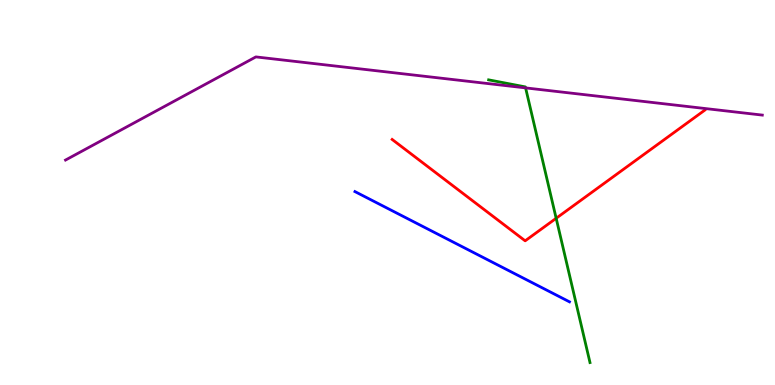[{'lines': ['blue', 'red'], 'intersections': []}, {'lines': ['green', 'red'], 'intersections': [{'x': 7.18, 'y': 4.33}]}, {'lines': ['purple', 'red'], 'intersections': []}, {'lines': ['blue', 'green'], 'intersections': []}, {'lines': ['blue', 'purple'], 'intersections': []}, {'lines': ['green', 'purple'], 'intersections': [{'x': 6.78, 'y': 7.72}]}]